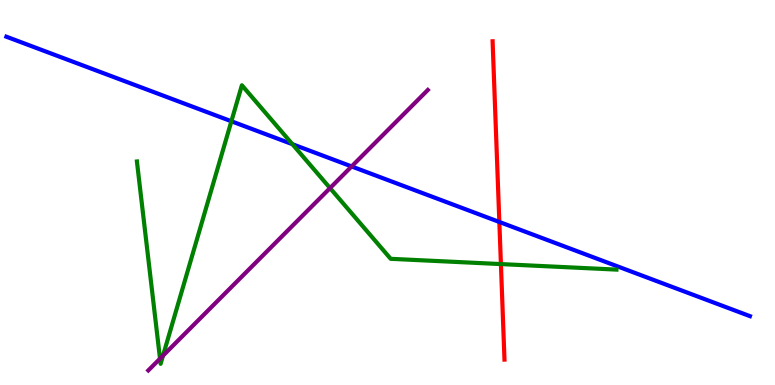[{'lines': ['blue', 'red'], 'intersections': [{'x': 6.44, 'y': 4.23}]}, {'lines': ['green', 'red'], 'intersections': [{'x': 6.46, 'y': 3.14}]}, {'lines': ['purple', 'red'], 'intersections': []}, {'lines': ['blue', 'green'], 'intersections': [{'x': 2.99, 'y': 6.85}, {'x': 3.77, 'y': 6.25}]}, {'lines': ['blue', 'purple'], 'intersections': [{'x': 4.54, 'y': 5.68}]}, {'lines': ['green', 'purple'], 'intersections': [{'x': 2.06, 'y': 0.684}, {'x': 2.1, 'y': 0.762}, {'x': 4.26, 'y': 5.11}]}]